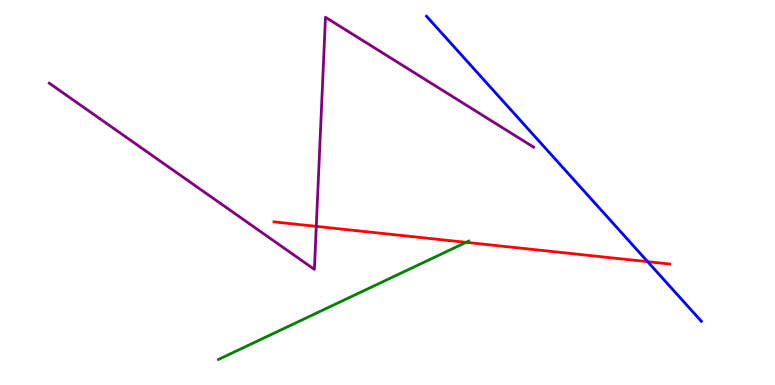[{'lines': ['blue', 'red'], 'intersections': [{'x': 8.36, 'y': 3.2}]}, {'lines': ['green', 'red'], 'intersections': [{'x': 6.01, 'y': 3.71}]}, {'lines': ['purple', 'red'], 'intersections': [{'x': 4.08, 'y': 4.12}]}, {'lines': ['blue', 'green'], 'intersections': []}, {'lines': ['blue', 'purple'], 'intersections': []}, {'lines': ['green', 'purple'], 'intersections': []}]